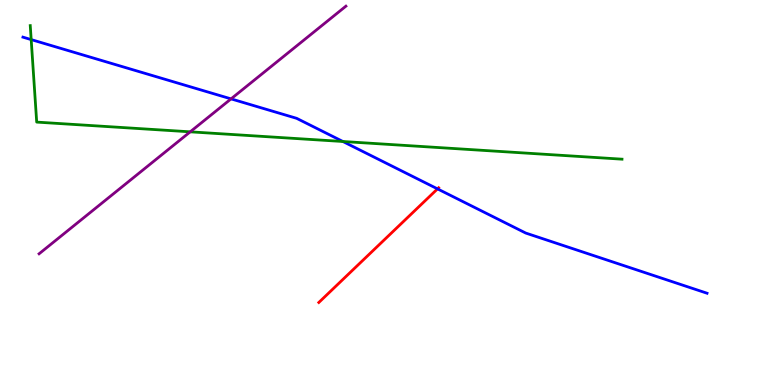[{'lines': ['blue', 'red'], 'intersections': [{'x': 5.65, 'y': 5.09}]}, {'lines': ['green', 'red'], 'intersections': []}, {'lines': ['purple', 'red'], 'intersections': []}, {'lines': ['blue', 'green'], 'intersections': [{'x': 0.402, 'y': 8.97}, {'x': 4.42, 'y': 6.32}]}, {'lines': ['blue', 'purple'], 'intersections': [{'x': 2.98, 'y': 7.43}]}, {'lines': ['green', 'purple'], 'intersections': [{'x': 2.45, 'y': 6.58}]}]